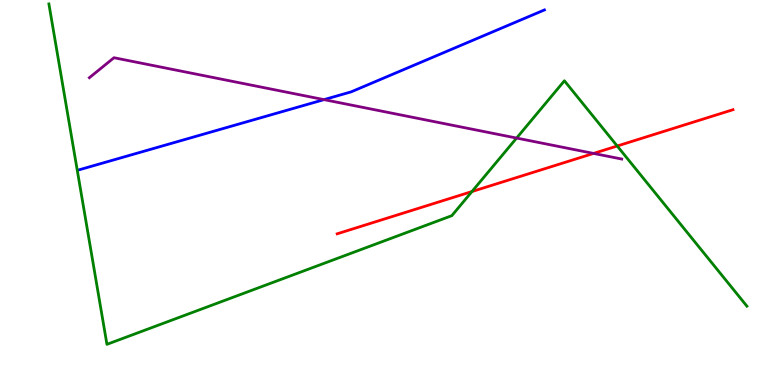[{'lines': ['blue', 'red'], 'intersections': []}, {'lines': ['green', 'red'], 'intersections': [{'x': 6.09, 'y': 5.02}, {'x': 7.96, 'y': 6.21}]}, {'lines': ['purple', 'red'], 'intersections': [{'x': 7.66, 'y': 6.02}]}, {'lines': ['blue', 'green'], 'intersections': []}, {'lines': ['blue', 'purple'], 'intersections': [{'x': 4.18, 'y': 7.41}]}, {'lines': ['green', 'purple'], 'intersections': [{'x': 6.67, 'y': 6.41}]}]